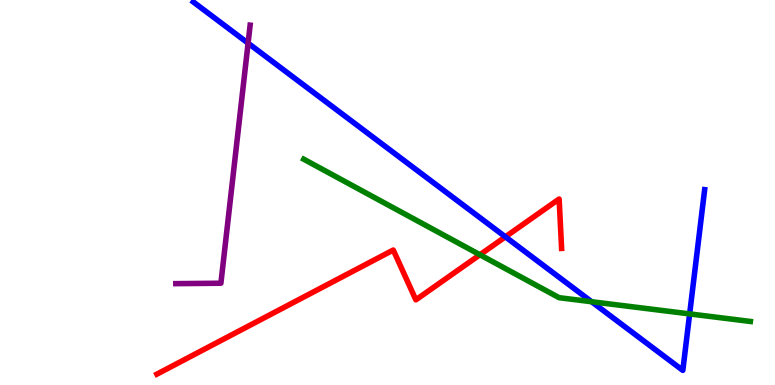[{'lines': ['blue', 'red'], 'intersections': [{'x': 6.52, 'y': 3.85}]}, {'lines': ['green', 'red'], 'intersections': [{'x': 6.19, 'y': 3.38}]}, {'lines': ['purple', 'red'], 'intersections': []}, {'lines': ['blue', 'green'], 'intersections': [{'x': 7.63, 'y': 2.16}, {'x': 8.9, 'y': 1.85}]}, {'lines': ['blue', 'purple'], 'intersections': [{'x': 3.2, 'y': 8.88}]}, {'lines': ['green', 'purple'], 'intersections': []}]